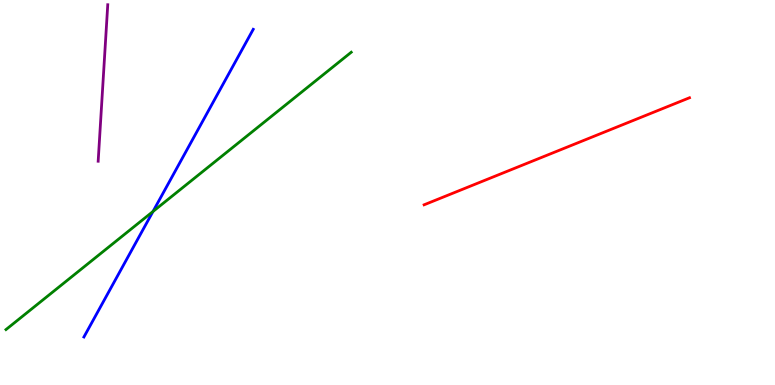[{'lines': ['blue', 'red'], 'intersections': []}, {'lines': ['green', 'red'], 'intersections': []}, {'lines': ['purple', 'red'], 'intersections': []}, {'lines': ['blue', 'green'], 'intersections': [{'x': 1.97, 'y': 4.51}]}, {'lines': ['blue', 'purple'], 'intersections': []}, {'lines': ['green', 'purple'], 'intersections': []}]